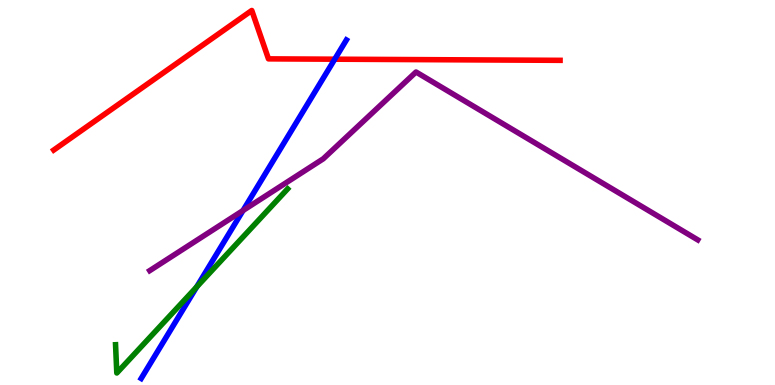[{'lines': ['blue', 'red'], 'intersections': [{'x': 4.32, 'y': 8.46}]}, {'lines': ['green', 'red'], 'intersections': []}, {'lines': ['purple', 'red'], 'intersections': []}, {'lines': ['blue', 'green'], 'intersections': [{'x': 2.54, 'y': 2.55}]}, {'lines': ['blue', 'purple'], 'intersections': [{'x': 3.14, 'y': 4.53}]}, {'lines': ['green', 'purple'], 'intersections': []}]